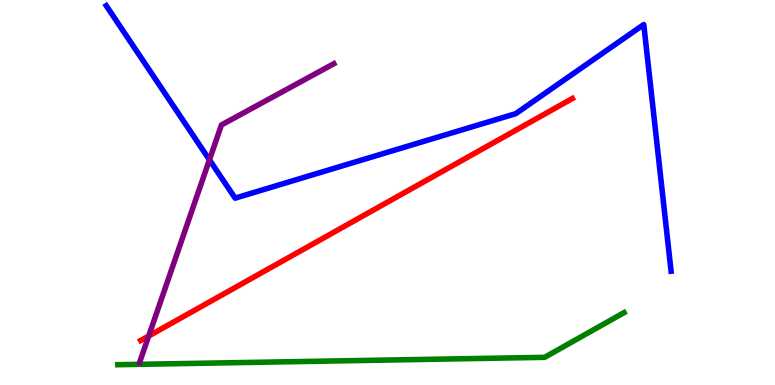[{'lines': ['blue', 'red'], 'intersections': []}, {'lines': ['green', 'red'], 'intersections': []}, {'lines': ['purple', 'red'], 'intersections': [{'x': 1.92, 'y': 1.27}]}, {'lines': ['blue', 'green'], 'intersections': []}, {'lines': ['blue', 'purple'], 'intersections': [{'x': 2.7, 'y': 5.85}]}, {'lines': ['green', 'purple'], 'intersections': []}]